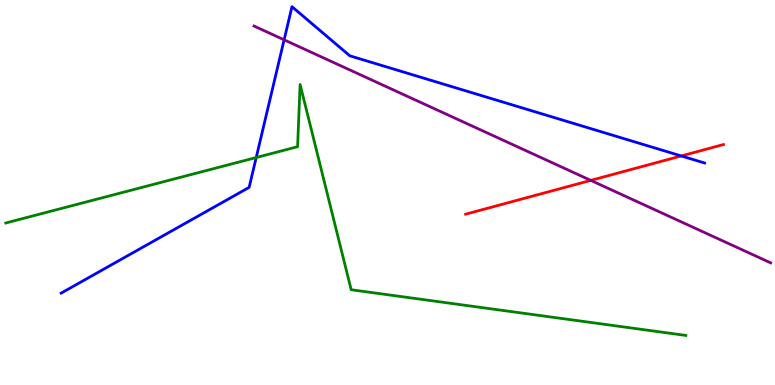[{'lines': ['blue', 'red'], 'intersections': [{'x': 8.79, 'y': 5.95}]}, {'lines': ['green', 'red'], 'intersections': []}, {'lines': ['purple', 'red'], 'intersections': [{'x': 7.62, 'y': 5.31}]}, {'lines': ['blue', 'green'], 'intersections': [{'x': 3.31, 'y': 5.91}]}, {'lines': ['blue', 'purple'], 'intersections': [{'x': 3.67, 'y': 8.97}]}, {'lines': ['green', 'purple'], 'intersections': []}]